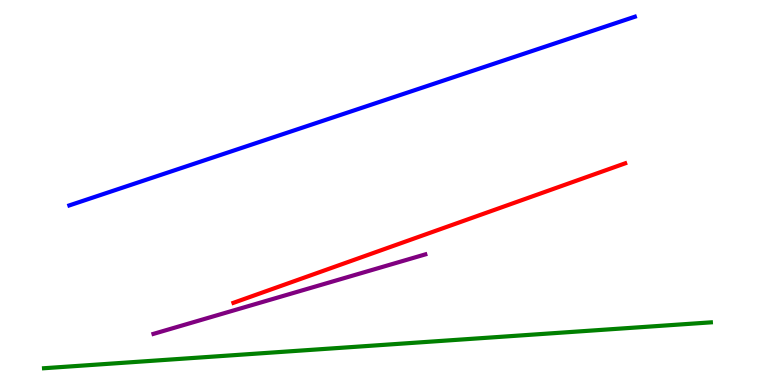[{'lines': ['blue', 'red'], 'intersections': []}, {'lines': ['green', 'red'], 'intersections': []}, {'lines': ['purple', 'red'], 'intersections': []}, {'lines': ['blue', 'green'], 'intersections': []}, {'lines': ['blue', 'purple'], 'intersections': []}, {'lines': ['green', 'purple'], 'intersections': []}]